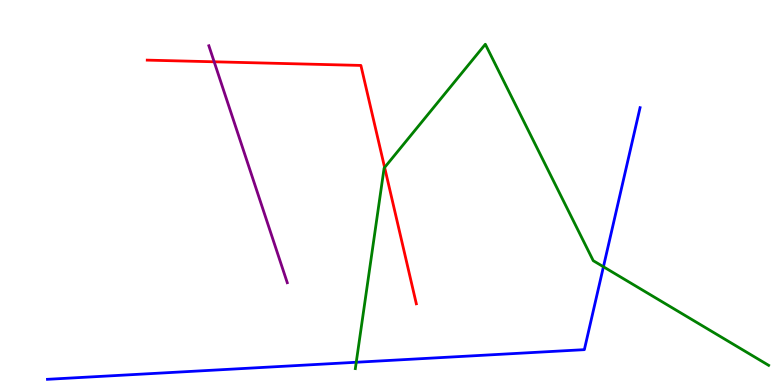[{'lines': ['blue', 'red'], 'intersections': []}, {'lines': ['green', 'red'], 'intersections': [{'x': 4.96, 'y': 5.65}]}, {'lines': ['purple', 'red'], 'intersections': [{'x': 2.76, 'y': 8.4}]}, {'lines': ['blue', 'green'], 'intersections': [{'x': 4.6, 'y': 0.591}, {'x': 7.79, 'y': 3.07}]}, {'lines': ['blue', 'purple'], 'intersections': []}, {'lines': ['green', 'purple'], 'intersections': []}]